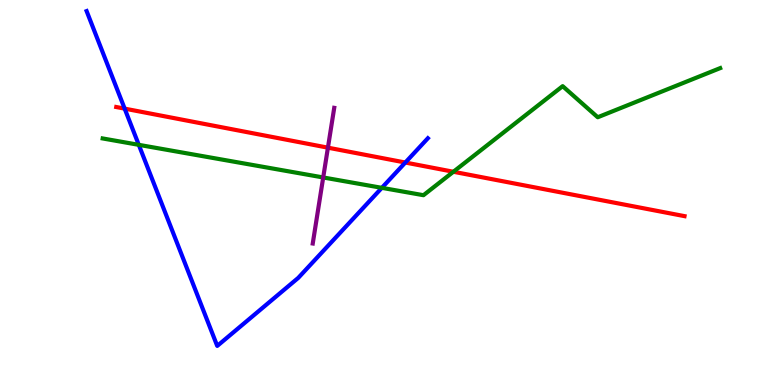[{'lines': ['blue', 'red'], 'intersections': [{'x': 1.61, 'y': 7.18}, {'x': 5.23, 'y': 5.78}]}, {'lines': ['green', 'red'], 'intersections': [{'x': 5.85, 'y': 5.54}]}, {'lines': ['purple', 'red'], 'intersections': [{'x': 4.23, 'y': 6.16}]}, {'lines': ['blue', 'green'], 'intersections': [{'x': 1.79, 'y': 6.24}, {'x': 4.93, 'y': 5.12}]}, {'lines': ['blue', 'purple'], 'intersections': []}, {'lines': ['green', 'purple'], 'intersections': [{'x': 4.17, 'y': 5.39}]}]